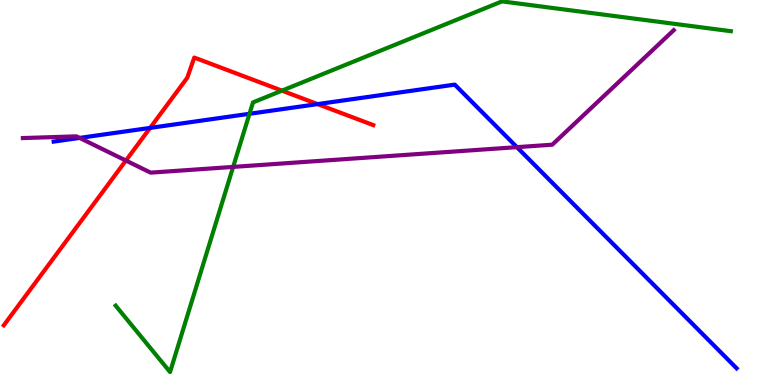[{'lines': ['blue', 'red'], 'intersections': [{'x': 1.94, 'y': 6.68}, {'x': 4.1, 'y': 7.3}]}, {'lines': ['green', 'red'], 'intersections': [{'x': 3.64, 'y': 7.65}]}, {'lines': ['purple', 'red'], 'intersections': [{'x': 1.62, 'y': 5.83}]}, {'lines': ['blue', 'green'], 'intersections': [{'x': 3.22, 'y': 7.04}]}, {'lines': ['blue', 'purple'], 'intersections': [{'x': 1.03, 'y': 6.42}, {'x': 6.67, 'y': 6.18}]}, {'lines': ['green', 'purple'], 'intersections': [{'x': 3.01, 'y': 5.66}]}]